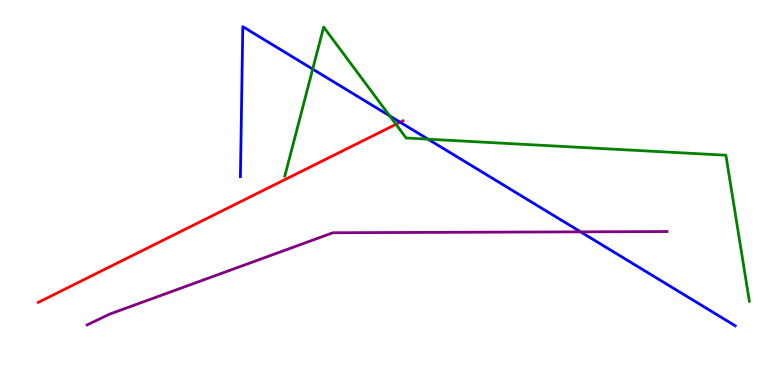[{'lines': ['blue', 'red'], 'intersections': [{'x': 5.16, 'y': 6.83}]}, {'lines': ['green', 'red'], 'intersections': [{'x': 5.11, 'y': 6.77}]}, {'lines': ['purple', 'red'], 'intersections': []}, {'lines': ['blue', 'green'], 'intersections': [{'x': 4.03, 'y': 8.2}, {'x': 5.03, 'y': 6.99}, {'x': 5.52, 'y': 6.38}]}, {'lines': ['blue', 'purple'], 'intersections': [{'x': 7.49, 'y': 3.98}]}, {'lines': ['green', 'purple'], 'intersections': []}]